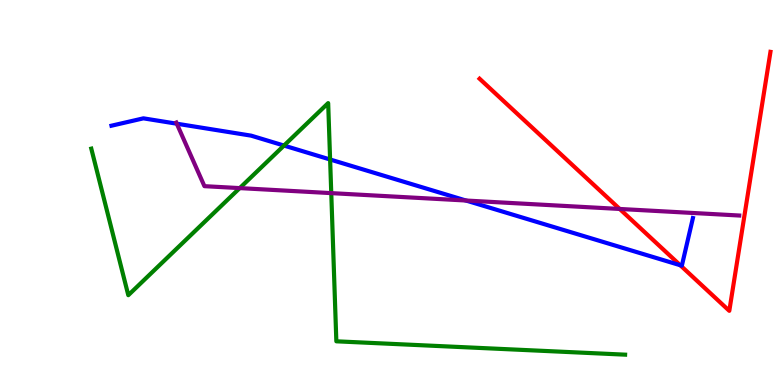[{'lines': ['blue', 'red'], 'intersections': [{'x': 8.78, 'y': 3.11}]}, {'lines': ['green', 'red'], 'intersections': []}, {'lines': ['purple', 'red'], 'intersections': [{'x': 8.0, 'y': 4.57}]}, {'lines': ['blue', 'green'], 'intersections': [{'x': 3.66, 'y': 6.22}, {'x': 4.26, 'y': 5.86}]}, {'lines': ['blue', 'purple'], 'intersections': [{'x': 2.28, 'y': 6.79}, {'x': 6.01, 'y': 4.79}]}, {'lines': ['green', 'purple'], 'intersections': [{'x': 3.09, 'y': 5.11}, {'x': 4.27, 'y': 4.98}]}]